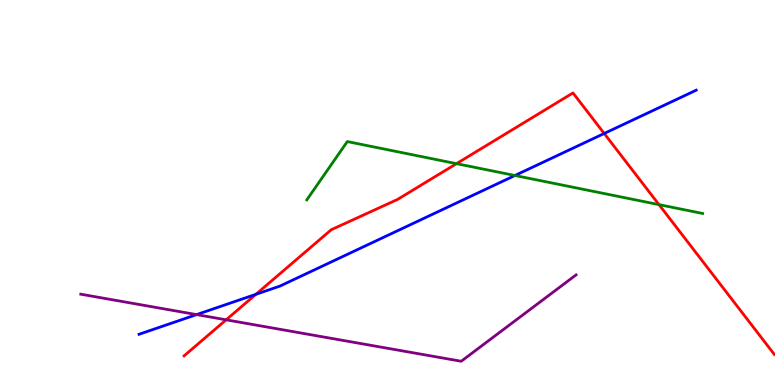[{'lines': ['blue', 'red'], 'intersections': [{'x': 3.3, 'y': 2.36}, {'x': 7.8, 'y': 6.53}]}, {'lines': ['green', 'red'], 'intersections': [{'x': 5.89, 'y': 5.75}, {'x': 8.5, 'y': 4.68}]}, {'lines': ['purple', 'red'], 'intersections': [{'x': 2.92, 'y': 1.69}]}, {'lines': ['blue', 'green'], 'intersections': [{'x': 6.64, 'y': 5.44}]}, {'lines': ['blue', 'purple'], 'intersections': [{'x': 2.54, 'y': 1.83}]}, {'lines': ['green', 'purple'], 'intersections': []}]